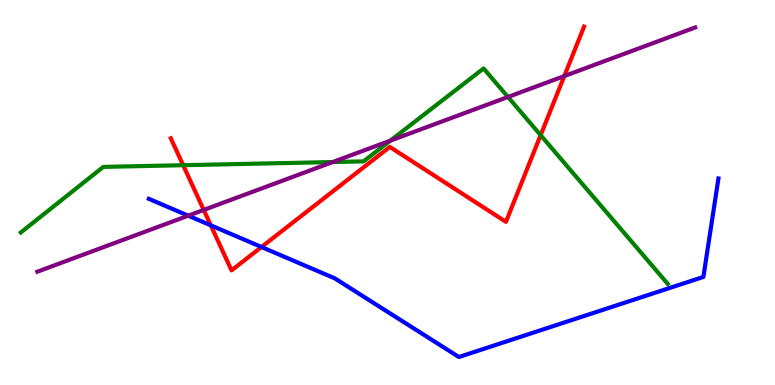[{'lines': ['blue', 'red'], 'intersections': [{'x': 2.72, 'y': 4.15}, {'x': 3.37, 'y': 3.58}]}, {'lines': ['green', 'red'], 'intersections': [{'x': 2.36, 'y': 5.71}, {'x': 6.98, 'y': 6.49}]}, {'lines': ['purple', 'red'], 'intersections': [{'x': 2.63, 'y': 4.55}, {'x': 7.28, 'y': 8.02}]}, {'lines': ['blue', 'green'], 'intersections': []}, {'lines': ['blue', 'purple'], 'intersections': [{'x': 2.43, 'y': 4.4}]}, {'lines': ['green', 'purple'], 'intersections': [{'x': 4.29, 'y': 5.79}, {'x': 5.04, 'y': 6.35}, {'x': 6.55, 'y': 7.48}]}]